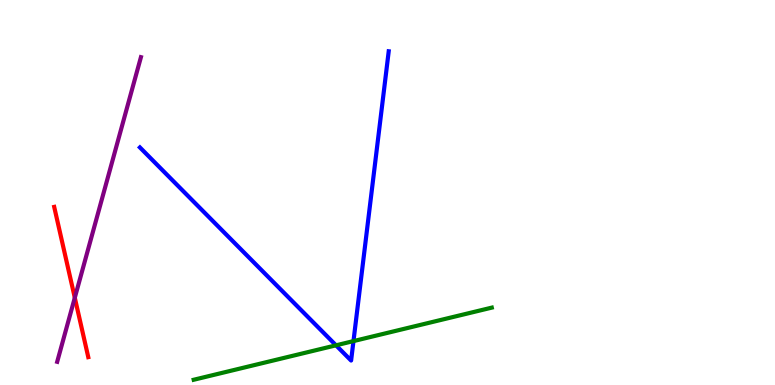[{'lines': ['blue', 'red'], 'intersections': []}, {'lines': ['green', 'red'], 'intersections': []}, {'lines': ['purple', 'red'], 'intersections': [{'x': 0.965, 'y': 2.27}]}, {'lines': ['blue', 'green'], 'intersections': [{'x': 4.34, 'y': 1.03}, {'x': 4.56, 'y': 1.14}]}, {'lines': ['blue', 'purple'], 'intersections': []}, {'lines': ['green', 'purple'], 'intersections': []}]